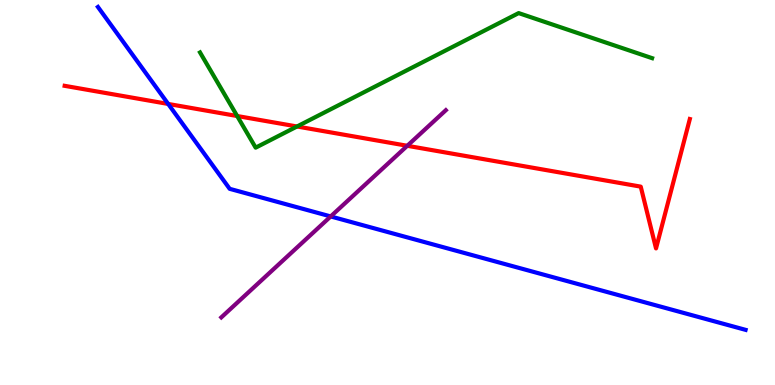[{'lines': ['blue', 'red'], 'intersections': [{'x': 2.17, 'y': 7.3}]}, {'lines': ['green', 'red'], 'intersections': [{'x': 3.06, 'y': 6.99}, {'x': 3.83, 'y': 6.71}]}, {'lines': ['purple', 'red'], 'intersections': [{'x': 5.26, 'y': 6.21}]}, {'lines': ['blue', 'green'], 'intersections': []}, {'lines': ['blue', 'purple'], 'intersections': [{'x': 4.27, 'y': 4.38}]}, {'lines': ['green', 'purple'], 'intersections': []}]